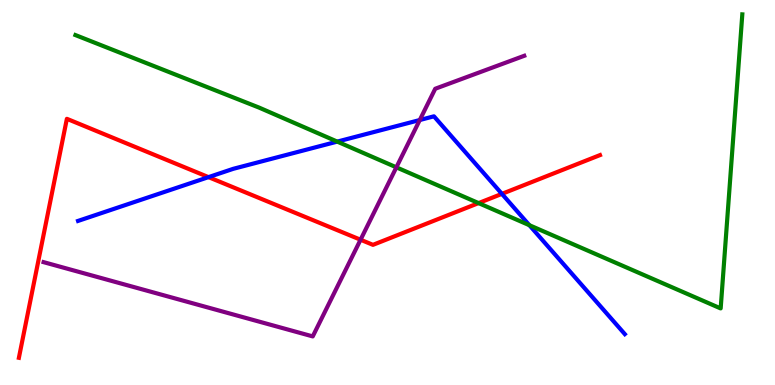[{'lines': ['blue', 'red'], 'intersections': [{'x': 2.69, 'y': 5.4}, {'x': 6.48, 'y': 4.96}]}, {'lines': ['green', 'red'], 'intersections': [{'x': 6.18, 'y': 4.72}]}, {'lines': ['purple', 'red'], 'intersections': [{'x': 4.65, 'y': 3.77}]}, {'lines': ['blue', 'green'], 'intersections': [{'x': 4.35, 'y': 6.32}, {'x': 6.83, 'y': 4.15}]}, {'lines': ['blue', 'purple'], 'intersections': [{'x': 5.42, 'y': 6.88}]}, {'lines': ['green', 'purple'], 'intersections': [{'x': 5.11, 'y': 5.65}]}]